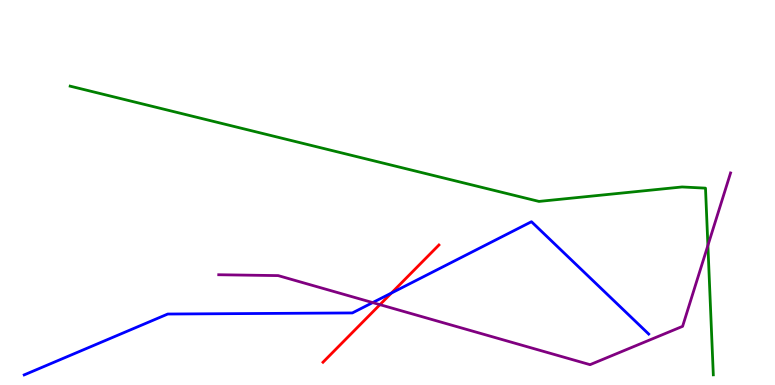[{'lines': ['blue', 'red'], 'intersections': [{'x': 5.05, 'y': 2.39}]}, {'lines': ['green', 'red'], 'intersections': []}, {'lines': ['purple', 'red'], 'intersections': [{'x': 4.9, 'y': 2.09}]}, {'lines': ['blue', 'green'], 'intersections': []}, {'lines': ['blue', 'purple'], 'intersections': [{'x': 4.81, 'y': 2.14}]}, {'lines': ['green', 'purple'], 'intersections': [{'x': 9.13, 'y': 3.62}]}]